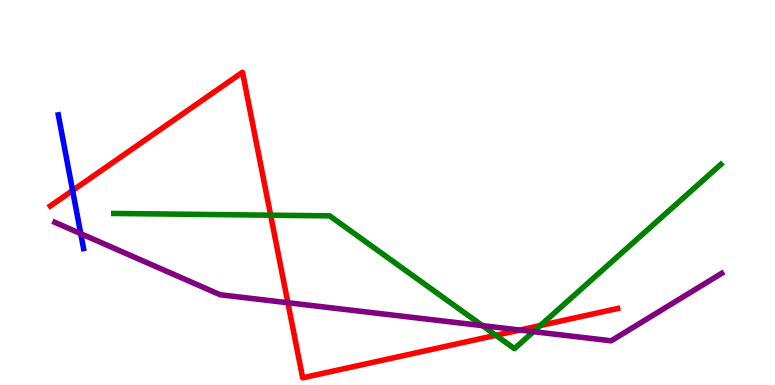[{'lines': ['blue', 'red'], 'intersections': [{'x': 0.937, 'y': 5.05}]}, {'lines': ['green', 'red'], 'intersections': [{'x': 3.49, 'y': 4.41}, {'x': 6.4, 'y': 1.29}, {'x': 6.97, 'y': 1.54}]}, {'lines': ['purple', 'red'], 'intersections': [{'x': 3.71, 'y': 2.14}, {'x': 6.71, 'y': 1.43}]}, {'lines': ['blue', 'green'], 'intersections': []}, {'lines': ['blue', 'purple'], 'intersections': [{'x': 1.04, 'y': 3.93}]}, {'lines': ['green', 'purple'], 'intersections': [{'x': 6.22, 'y': 1.54}, {'x': 6.88, 'y': 1.39}]}]